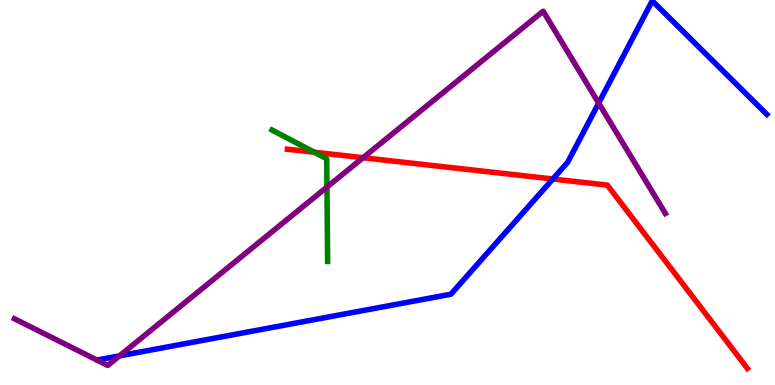[{'lines': ['blue', 'red'], 'intersections': [{'x': 7.13, 'y': 5.35}]}, {'lines': ['green', 'red'], 'intersections': [{'x': 4.06, 'y': 6.05}]}, {'lines': ['purple', 'red'], 'intersections': [{'x': 4.68, 'y': 5.9}]}, {'lines': ['blue', 'green'], 'intersections': []}, {'lines': ['blue', 'purple'], 'intersections': [{'x': 1.54, 'y': 0.757}, {'x': 7.72, 'y': 7.32}]}, {'lines': ['green', 'purple'], 'intersections': [{'x': 4.22, 'y': 5.14}]}]